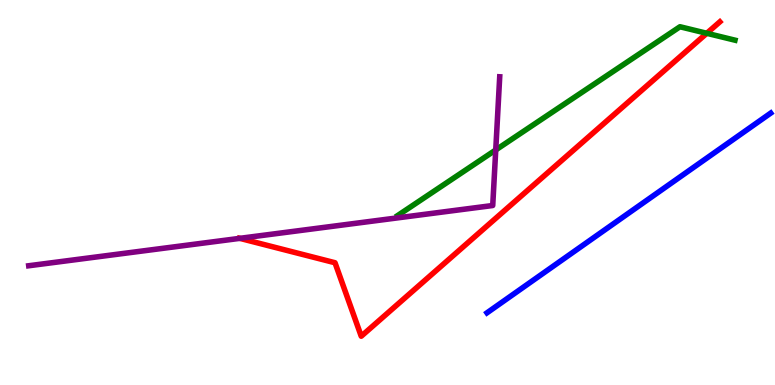[{'lines': ['blue', 'red'], 'intersections': []}, {'lines': ['green', 'red'], 'intersections': [{'x': 9.12, 'y': 9.14}]}, {'lines': ['purple', 'red'], 'intersections': [{'x': 3.09, 'y': 3.81}]}, {'lines': ['blue', 'green'], 'intersections': []}, {'lines': ['blue', 'purple'], 'intersections': []}, {'lines': ['green', 'purple'], 'intersections': [{'x': 6.4, 'y': 6.11}]}]